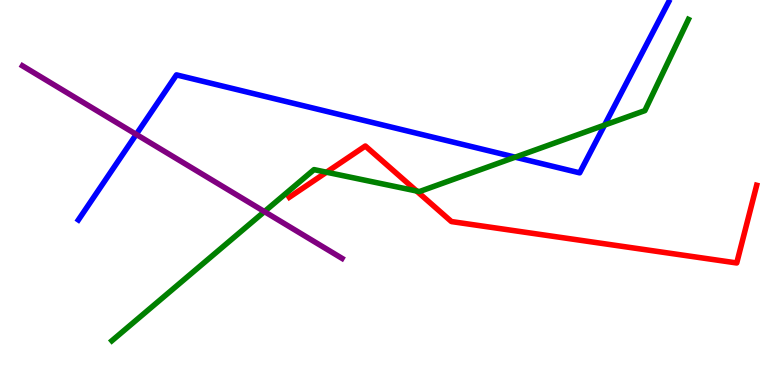[{'lines': ['blue', 'red'], 'intersections': []}, {'lines': ['green', 'red'], 'intersections': [{'x': 4.21, 'y': 5.53}, {'x': 5.38, 'y': 5.04}]}, {'lines': ['purple', 'red'], 'intersections': []}, {'lines': ['blue', 'green'], 'intersections': [{'x': 6.65, 'y': 5.92}, {'x': 7.8, 'y': 6.75}]}, {'lines': ['blue', 'purple'], 'intersections': [{'x': 1.76, 'y': 6.51}]}, {'lines': ['green', 'purple'], 'intersections': [{'x': 3.41, 'y': 4.5}]}]